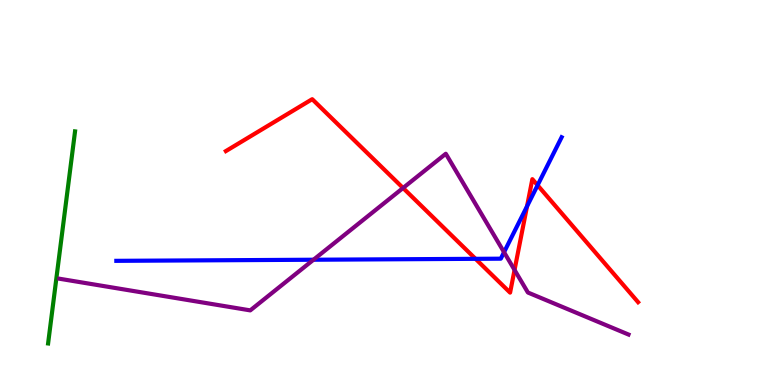[{'lines': ['blue', 'red'], 'intersections': [{'x': 6.14, 'y': 3.28}, {'x': 6.8, 'y': 4.64}, {'x': 6.94, 'y': 5.19}]}, {'lines': ['green', 'red'], 'intersections': []}, {'lines': ['purple', 'red'], 'intersections': [{'x': 5.2, 'y': 5.12}, {'x': 6.64, 'y': 2.99}]}, {'lines': ['blue', 'green'], 'intersections': []}, {'lines': ['blue', 'purple'], 'intersections': [{'x': 4.05, 'y': 3.25}, {'x': 6.5, 'y': 3.45}]}, {'lines': ['green', 'purple'], 'intersections': []}]